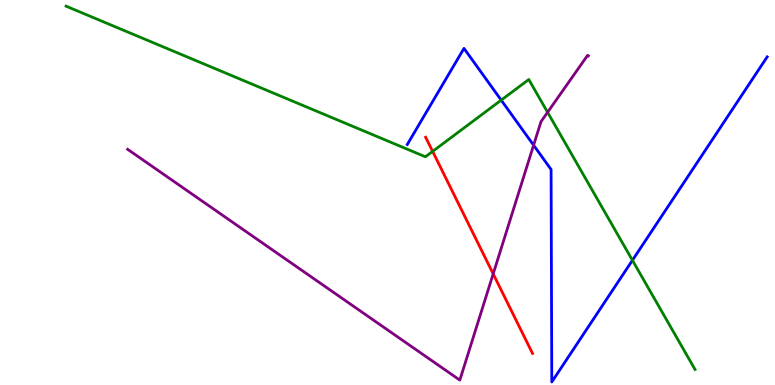[{'lines': ['blue', 'red'], 'intersections': []}, {'lines': ['green', 'red'], 'intersections': [{'x': 5.58, 'y': 6.07}]}, {'lines': ['purple', 'red'], 'intersections': [{'x': 6.36, 'y': 2.89}]}, {'lines': ['blue', 'green'], 'intersections': [{'x': 6.47, 'y': 7.4}, {'x': 8.16, 'y': 3.24}]}, {'lines': ['blue', 'purple'], 'intersections': [{'x': 6.89, 'y': 6.23}]}, {'lines': ['green', 'purple'], 'intersections': [{'x': 7.07, 'y': 7.08}]}]